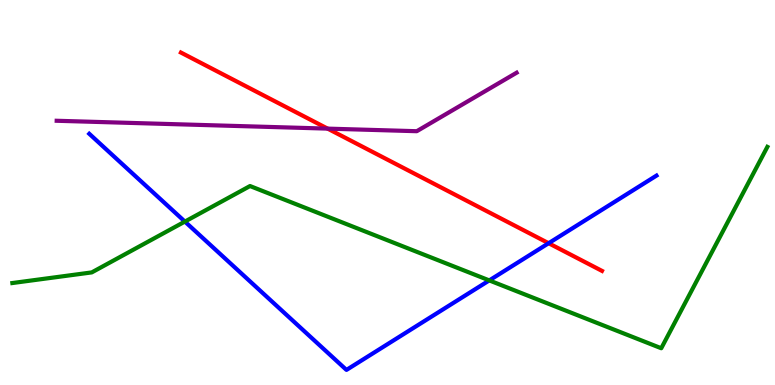[{'lines': ['blue', 'red'], 'intersections': [{'x': 7.08, 'y': 3.68}]}, {'lines': ['green', 'red'], 'intersections': []}, {'lines': ['purple', 'red'], 'intersections': [{'x': 4.23, 'y': 6.66}]}, {'lines': ['blue', 'green'], 'intersections': [{'x': 2.39, 'y': 4.24}, {'x': 6.31, 'y': 2.72}]}, {'lines': ['blue', 'purple'], 'intersections': []}, {'lines': ['green', 'purple'], 'intersections': []}]